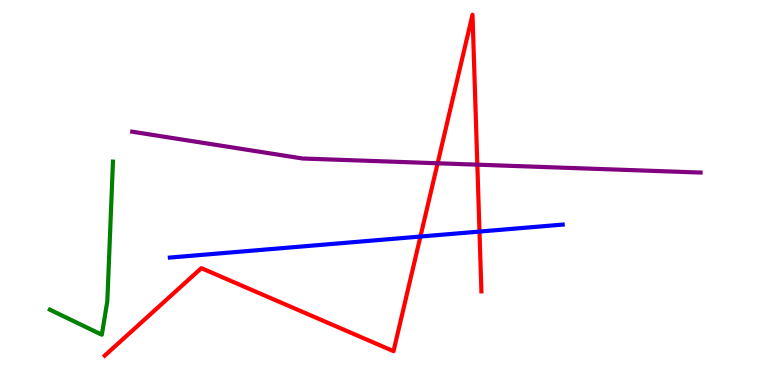[{'lines': ['blue', 'red'], 'intersections': [{'x': 5.42, 'y': 3.86}, {'x': 6.19, 'y': 3.99}]}, {'lines': ['green', 'red'], 'intersections': []}, {'lines': ['purple', 'red'], 'intersections': [{'x': 5.65, 'y': 5.76}, {'x': 6.16, 'y': 5.72}]}, {'lines': ['blue', 'green'], 'intersections': []}, {'lines': ['blue', 'purple'], 'intersections': []}, {'lines': ['green', 'purple'], 'intersections': []}]